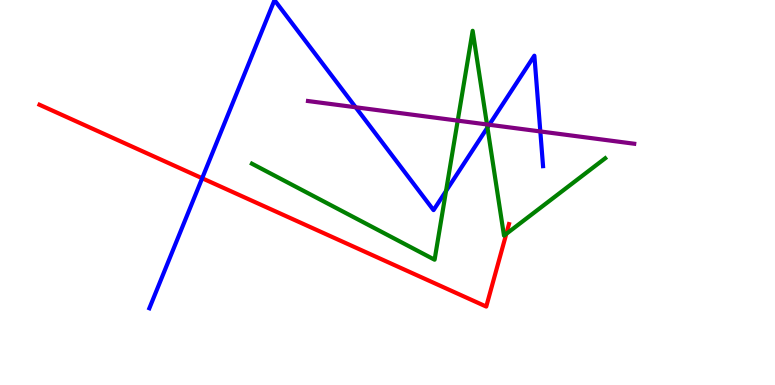[{'lines': ['blue', 'red'], 'intersections': [{'x': 2.61, 'y': 5.37}]}, {'lines': ['green', 'red'], 'intersections': [{'x': 6.53, 'y': 3.93}]}, {'lines': ['purple', 'red'], 'intersections': []}, {'lines': ['blue', 'green'], 'intersections': [{'x': 5.76, 'y': 5.04}, {'x': 6.29, 'y': 6.69}]}, {'lines': ['blue', 'purple'], 'intersections': [{'x': 4.59, 'y': 7.21}, {'x': 6.31, 'y': 6.76}, {'x': 6.97, 'y': 6.59}]}, {'lines': ['green', 'purple'], 'intersections': [{'x': 5.91, 'y': 6.87}, {'x': 6.28, 'y': 6.77}]}]